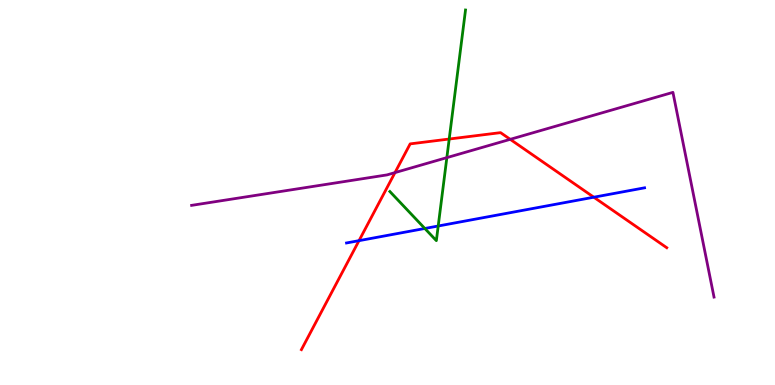[{'lines': ['blue', 'red'], 'intersections': [{'x': 4.63, 'y': 3.75}, {'x': 7.66, 'y': 4.88}]}, {'lines': ['green', 'red'], 'intersections': [{'x': 5.8, 'y': 6.39}]}, {'lines': ['purple', 'red'], 'intersections': [{'x': 5.1, 'y': 5.52}, {'x': 6.58, 'y': 6.38}]}, {'lines': ['blue', 'green'], 'intersections': [{'x': 5.48, 'y': 4.07}, {'x': 5.65, 'y': 4.13}]}, {'lines': ['blue', 'purple'], 'intersections': []}, {'lines': ['green', 'purple'], 'intersections': [{'x': 5.77, 'y': 5.91}]}]